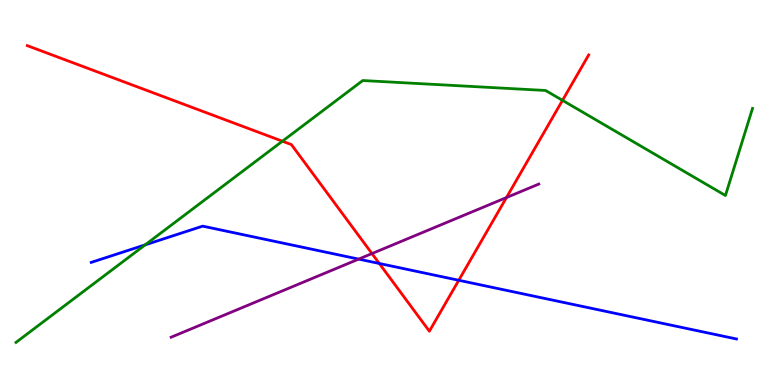[{'lines': ['blue', 'red'], 'intersections': [{'x': 4.89, 'y': 3.16}, {'x': 5.92, 'y': 2.72}]}, {'lines': ['green', 'red'], 'intersections': [{'x': 3.64, 'y': 6.33}, {'x': 7.26, 'y': 7.39}]}, {'lines': ['purple', 'red'], 'intersections': [{'x': 4.8, 'y': 3.41}, {'x': 6.53, 'y': 4.87}]}, {'lines': ['blue', 'green'], 'intersections': [{'x': 1.87, 'y': 3.64}]}, {'lines': ['blue', 'purple'], 'intersections': [{'x': 4.63, 'y': 3.27}]}, {'lines': ['green', 'purple'], 'intersections': []}]